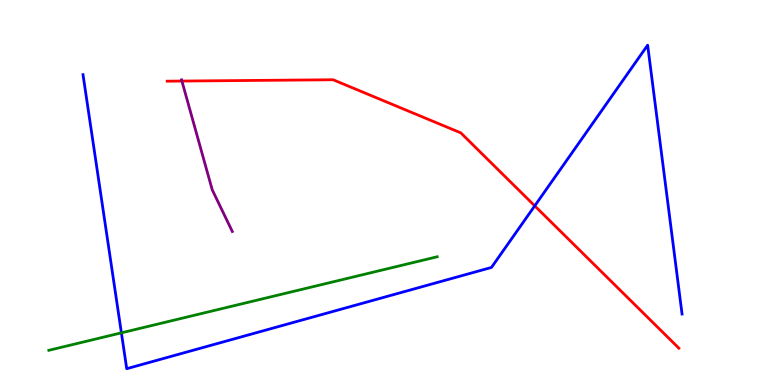[{'lines': ['blue', 'red'], 'intersections': [{'x': 6.9, 'y': 4.65}]}, {'lines': ['green', 'red'], 'intersections': []}, {'lines': ['purple', 'red'], 'intersections': [{'x': 2.35, 'y': 7.89}]}, {'lines': ['blue', 'green'], 'intersections': [{'x': 1.57, 'y': 1.35}]}, {'lines': ['blue', 'purple'], 'intersections': []}, {'lines': ['green', 'purple'], 'intersections': []}]